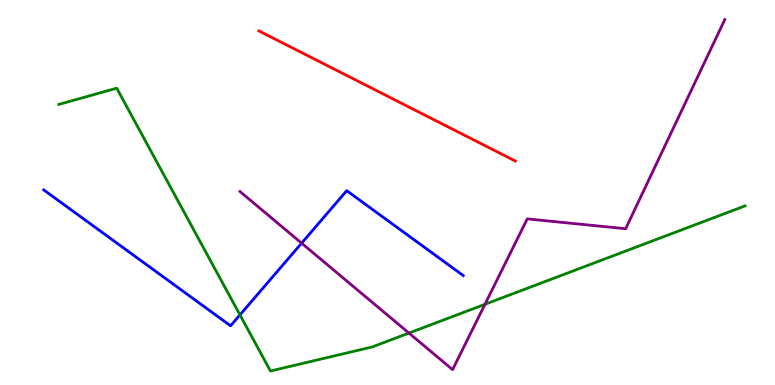[{'lines': ['blue', 'red'], 'intersections': []}, {'lines': ['green', 'red'], 'intersections': []}, {'lines': ['purple', 'red'], 'intersections': []}, {'lines': ['blue', 'green'], 'intersections': [{'x': 3.1, 'y': 1.82}]}, {'lines': ['blue', 'purple'], 'intersections': [{'x': 3.89, 'y': 3.68}]}, {'lines': ['green', 'purple'], 'intersections': [{'x': 5.28, 'y': 1.35}, {'x': 6.26, 'y': 2.1}]}]